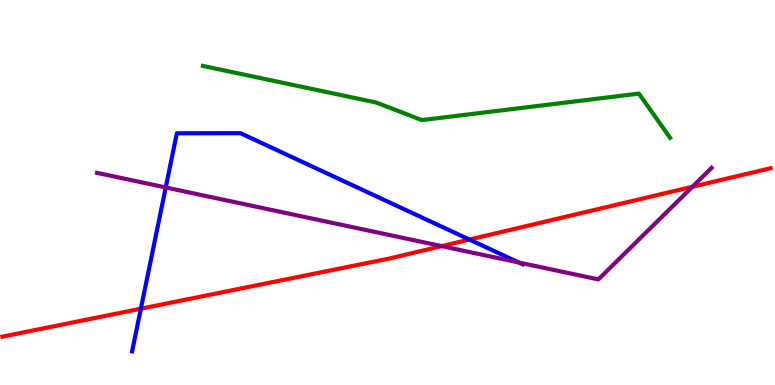[{'lines': ['blue', 'red'], 'intersections': [{'x': 1.82, 'y': 1.98}, {'x': 6.06, 'y': 3.78}]}, {'lines': ['green', 'red'], 'intersections': []}, {'lines': ['purple', 'red'], 'intersections': [{'x': 5.7, 'y': 3.61}, {'x': 8.93, 'y': 5.15}]}, {'lines': ['blue', 'green'], 'intersections': []}, {'lines': ['blue', 'purple'], 'intersections': [{'x': 2.14, 'y': 5.13}, {'x': 6.69, 'y': 3.18}]}, {'lines': ['green', 'purple'], 'intersections': []}]